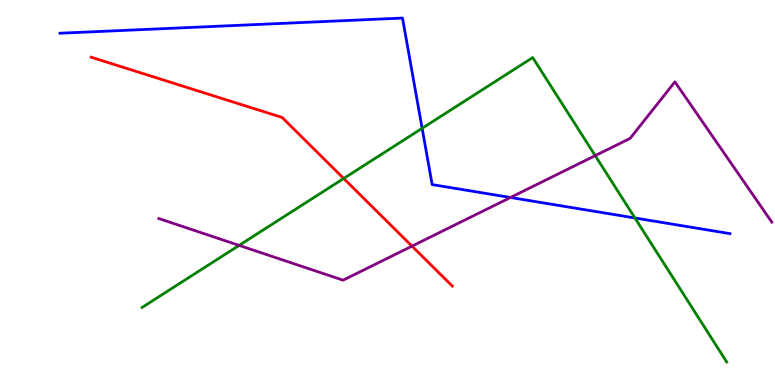[{'lines': ['blue', 'red'], 'intersections': []}, {'lines': ['green', 'red'], 'intersections': [{'x': 4.43, 'y': 5.36}]}, {'lines': ['purple', 'red'], 'intersections': [{'x': 5.32, 'y': 3.61}]}, {'lines': ['blue', 'green'], 'intersections': [{'x': 5.45, 'y': 6.67}, {'x': 8.19, 'y': 4.34}]}, {'lines': ['blue', 'purple'], 'intersections': [{'x': 6.59, 'y': 4.87}]}, {'lines': ['green', 'purple'], 'intersections': [{'x': 3.09, 'y': 3.63}, {'x': 7.68, 'y': 5.96}]}]